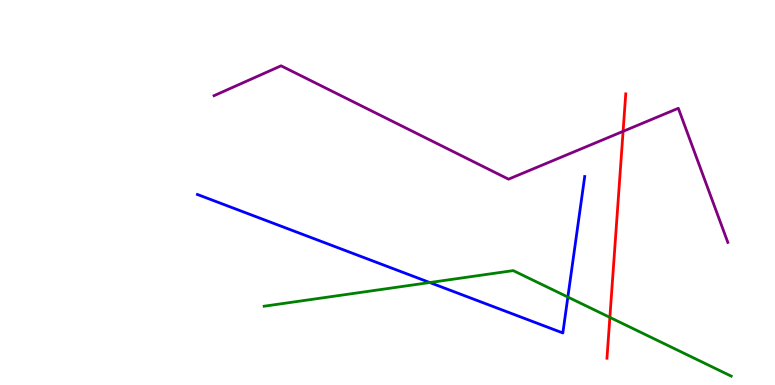[{'lines': ['blue', 'red'], 'intersections': []}, {'lines': ['green', 'red'], 'intersections': [{'x': 7.87, 'y': 1.76}]}, {'lines': ['purple', 'red'], 'intersections': [{'x': 8.04, 'y': 6.59}]}, {'lines': ['blue', 'green'], 'intersections': [{'x': 5.55, 'y': 2.66}, {'x': 7.33, 'y': 2.28}]}, {'lines': ['blue', 'purple'], 'intersections': []}, {'lines': ['green', 'purple'], 'intersections': []}]